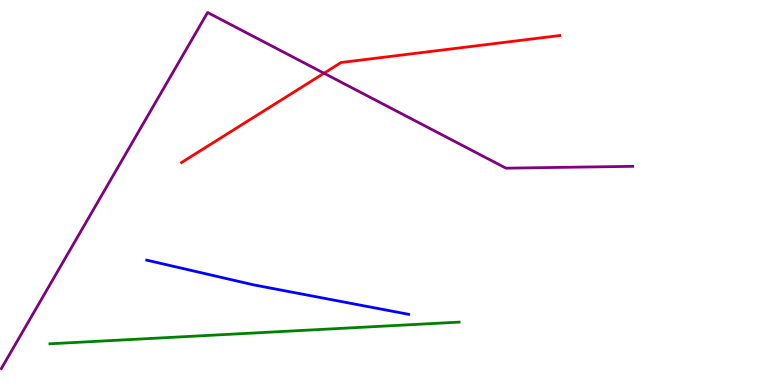[{'lines': ['blue', 'red'], 'intersections': []}, {'lines': ['green', 'red'], 'intersections': []}, {'lines': ['purple', 'red'], 'intersections': [{'x': 4.18, 'y': 8.1}]}, {'lines': ['blue', 'green'], 'intersections': []}, {'lines': ['blue', 'purple'], 'intersections': []}, {'lines': ['green', 'purple'], 'intersections': []}]